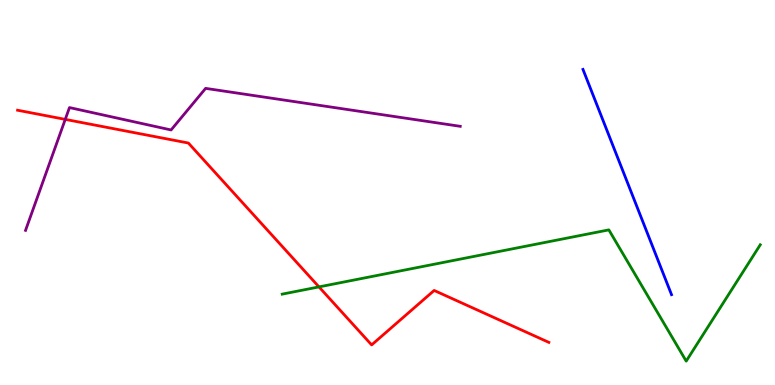[{'lines': ['blue', 'red'], 'intersections': []}, {'lines': ['green', 'red'], 'intersections': [{'x': 4.12, 'y': 2.55}]}, {'lines': ['purple', 'red'], 'intersections': [{'x': 0.842, 'y': 6.9}]}, {'lines': ['blue', 'green'], 'intersections': []}, {'lines': ['blue', 'purple'], 'intersections': []}, {'lines': ['green', 'purple'], 'intersections': []}]